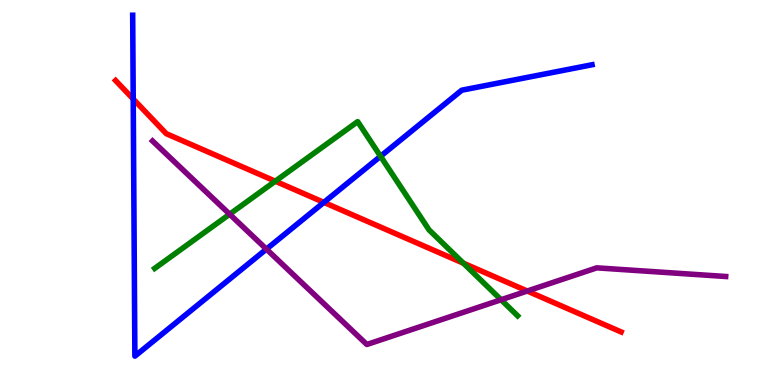[{'lines': ['blue', 'red'], 'intersections': [{'x': 1.72, 'y': 7.43}, {'x': 4.18, 'y': 4.74}]}, {'lines': ['green', 'red'], 'intersections': [{'x': 3.55, 'y': 5.29}, {'x': 5.98, 'y': 3.16}]}, {'lines': ['purple', 'red'], 'intersections': [{'x': 6.8, 'y': 2.44}]}, {'lines': ['blue', 'green'], 'intersections': [{'x': 4.91, 'y': 5.94}]}, {'lines': ['blue', 'purple'], 'intersections': [{'x': 3.44, 'y': 3.53}]}, {'lines': ['green', 'purple'], 'intersections': [{'x': 2.96, 'y': 4.44}, {'x': 6.47, 'y': 2.21}]}]